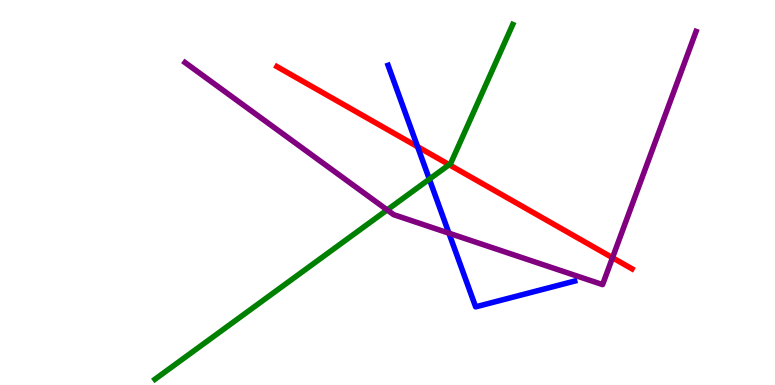[{'lines': ['blue', 'red'], 'intersections': [{'x': 5.39, 'y': 6.19}]}, {'lines': ['green', 'red'], 'intersections': [{'x': 5.8, 'y': 5.72}]}, {'lines': ['purple', 'red'], 'intersections': [{'x': 7.9, 'y': 3.31}]}, {'lines': ['blue', 'green'], 'intersections': [{'x': 5.54, 'y': 5.35}]}, {'lines': ['blue', 'purple'], 'intersections': [{'x': 5.79, 'y': 3.94}]}, {'lines': ['green', 'purple'], 'intersections': [{'x': 5.0, 'y': 4.55}]}]